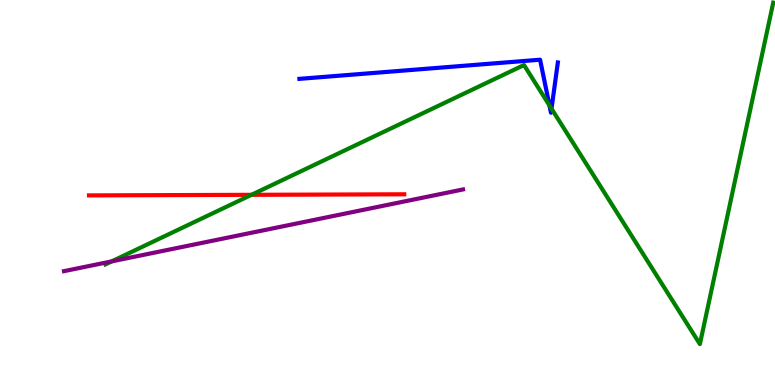[{'lines': ['blue', 'red'], 'intersections': []}, {'lines': ['green', 'red'], 'intersections': [{'x': 3.24, 'y': 4.94}]}, {'lines': ['purple', 'red'], 'intersections': []}, {'lines': ['blue', 'green'], 'intersections': [{'x': 7.09, 'y': 7.26}, {'x': 7.12, 'y': 7.18}]}, {'lines': ['blue', 'purple'], 'intersections': []}, {'lines': ['green', 'purple'], 'intersections': [{'x': 1.44, 'y': 3.21}]}]